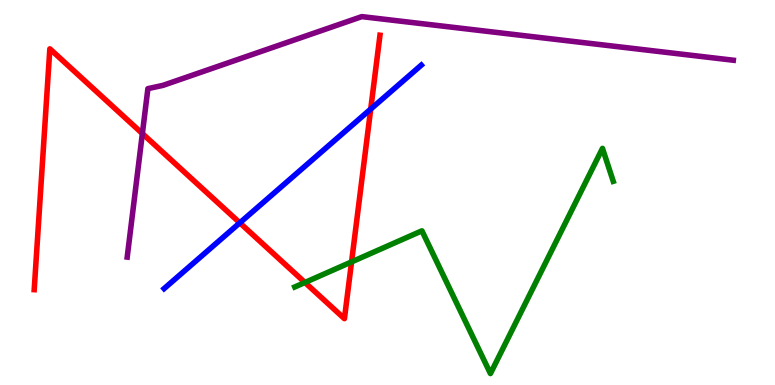[{'lines': ['blue', 'red'], 'intersections': [{'x': 3.09, 'y': 4.21}, {'x': 4.78, 'y': 7.17}]}, {'lines': ['green', 'red'], 'intersections': [{'x': 3.93, 'y': 2.66}, {'x': 4.54, 'y': 3.2}]}, {'lines': ['purple', 'red'], 'intersections': [{'x': 1.84, 'y': 6.53}]}, {'lines': ['blue', 'green'], 'intersections': []}, {'lines': ['blue', 'purple'], 'intersections': []}, {'lines': ['green', 'purple'], 'intersections': []}]